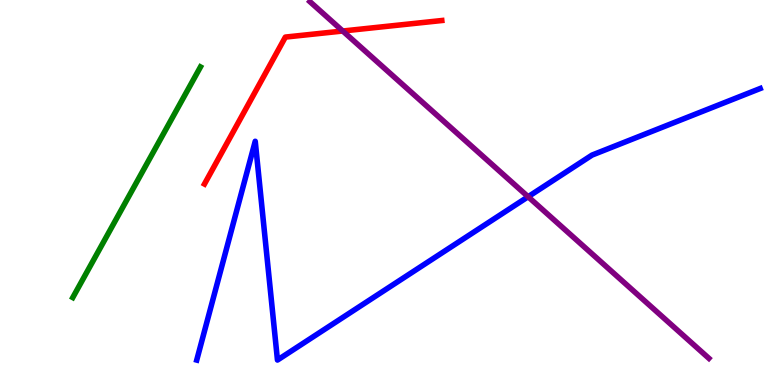[{'lines': ['blue', 'red'], 'intersections': []}, {'lines': ['green', 'red'], 'intersections': []}, {'lines': ['purple', 'red'], 'intersections': [{'x': 4.42, 'y': 9.19}]}, {'lines': ['blue', 'green'], 'intersections': []}, {'lines': ['blue', 'purple'], 'intersections': [{'x': 6.81, 'y': 4.89}]}, {'lines': ['green', 'purple'], 'intersections': []}]